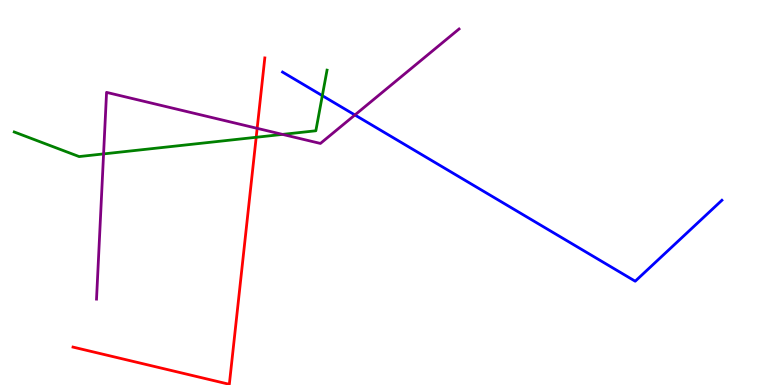[{'lines': ['blue', 'red'], 'intersections': []}, {'lines': ['green', 'red'], 'intersections': [{'x': 3.31, 'y': 6.43}]}, {'lines': ['purple', 'red'], 'intersections': [{'x': 3.32, 'y': 6.67}]}, {'lines': ['blue', 'green'], 'intersections': [{'x': 4.16, 'y': 7.52}]}, {'lines': ['blue', 'purple'], 'intersections': [{'x': 4.58, 'y': 7.01}]}, {'lines': ['green', 'purple'], 'intersections': [{'x': 1.34, 'y': 6.0}, {'x': 3.65, 'y': 6.51}]}]